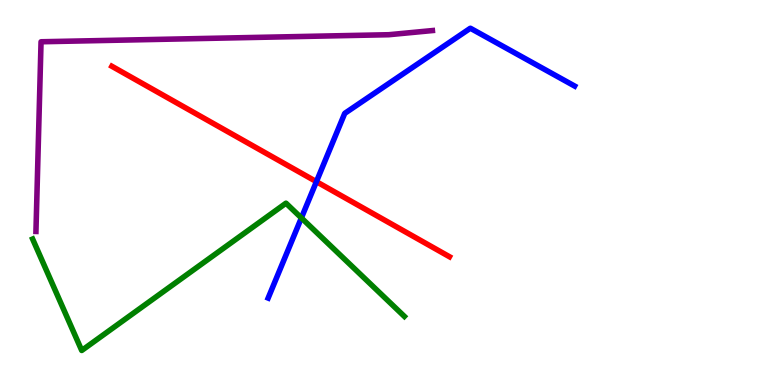[{'lines': ['blue', 'red'], 'intersections': [{'x': 4.08, 'y': 5.28}]}, {'lines': ['green', 'red'], 'intersections': []}, {'lines': ['purple', 'red'], 'intersections': []}, {'lines': ['blue', 'green'], 'intersections': [{'x': 3.89, 'y': 4.34}]}, {'lines': ['blue', 'purple'], 'intersections': []}, {'lines': ['green', 'purple'], 'intersections': []}]